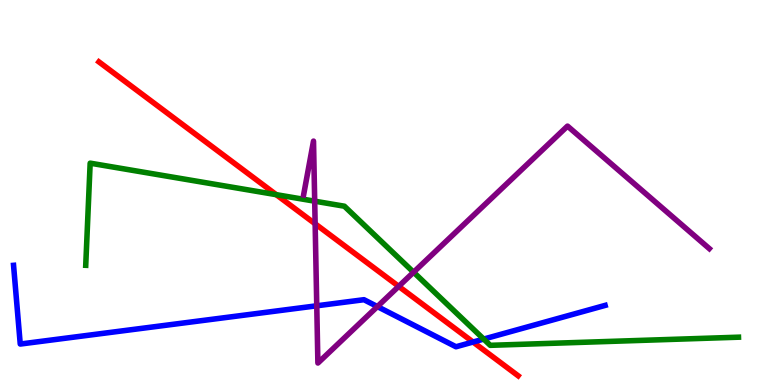[{'lines': ['blue', 'red'], 'intersections': [{'x': 6.1, 'y': 1.12}]}, {'lines': ['green', 'red'], 'intersections': [{'x': 3.56, 'y': 4.94}]}, {'lines': ['purple', 'red'], 'intersections': [{'x': 4.07, 'y': 4.19}, {'x': 5.14, 'y': 2.56}]}, {'lines': ['blue', 'green'], 'intersections': [{'x': 6.24, 'y': 1.19}]}, {'lines': ['blue', 'purple'], 'intersections': [{'x': 4.09, 'y': 2.06}, {'x': 4.87, 'y': 2.04}]}, {'lines': ['green', 'purple'], 'intersections': [{'x': 4.06, 'y': 4.77}, {'x': 5.34, 'y': 2.93}]}]